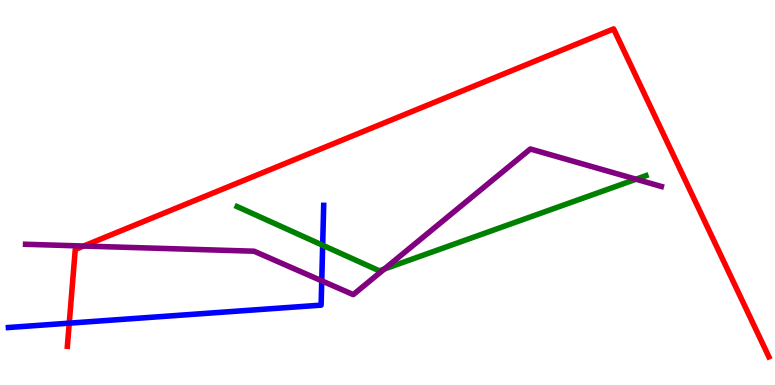[{'lines': ['blue', 'red'], 'intersections': [{'x': 0.894, 'y': 1.61}]}, {'lines': ['green', 'red'], 'intersections': []}, {'lines': ['purple', 'red'], 'intersections': [{'x': 1.08, 'y': 3.61}]}, {'lines': ['blue', 'green'], 'intersections': [{'x': 4.16, 'y': 3.63}]}, {'lines': ['blue', 'purple'], 'intersections': [{'x': 4.15, 'y': 2.71}]}, {'lines': ['green', 'purple'], 'intersections': [{'x': 4.96, 'y': 3.01}, {'x': 8.21, 'y': 5.35}]}]